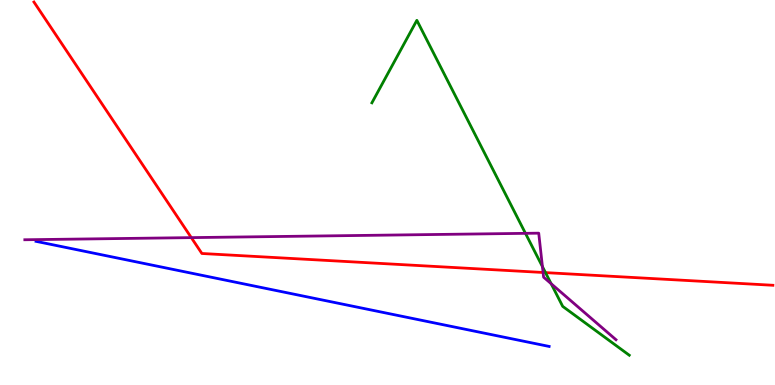[{'lines': ['blue', 'red'], 'intersections': []}, {'lines': ['green', 'red'], 'intersections': [{'x': 7.04, 'y': 2.92}]}, {'lines': ['purple', 'red'], 'intersections': [{'x': 2.47, 'y': 3.83}, {'x': 7.01, 'y': 2.92}]}, {'lines': ['blue', 'green'], 'intersections': []}, {'lines': ['blue', 'purple'], 'intersections': []}, {'lines': ['green', 'purple'], 'intersections': [{'x': 6.78, 'y': 3.94}, {'x': 7.0, 'y': 3.08}, {'x': 7.11, 'y': 2.63}]}]